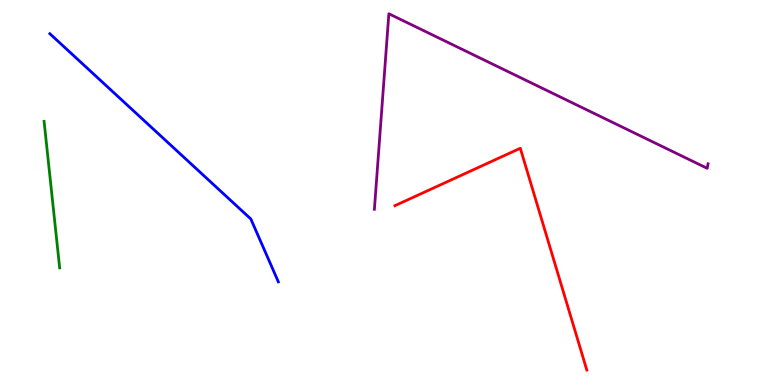[{'lines': ['blue', 'red'], 'intersections': []}, {'lines': ['green', 'red'], 'intersections': []}, {'lines': ['purple', 'red'], 'intersections': []}, {'lines': ['blue', 'green'], 'intersections': []}, {'lines': ['blue', 'purple'], 'intersections': []}, {'lines': ['green', 'purple'], 'intersections': []}]